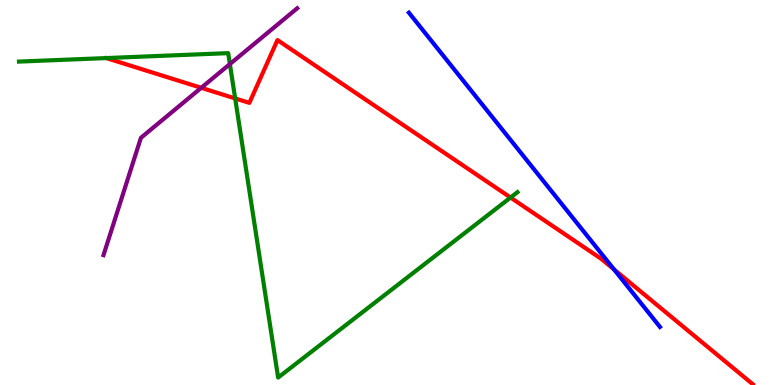[{'lines': ['blue', 'red'], 'intersections': [{'x': 7.92, 'y': 3.0}]}, {'lines': ['green', 'red'], 'intersections': [{'x': 3.03, 'y': 7.44}, {'x': 6.59, 'y': 4.87}]}, {'lines': ['purple', 'red'], 'intersections': [{'x': 2.6, 'y': 7.72}]}, {'lines': ['blue', 'green'], 'intersections': []}, {'lines': ['blue', 'purple'], 'intersections': []}, {'lines': ['green', 'purple'], 'intersections': [{'x': 2.97, 'y': 8.34}]}]